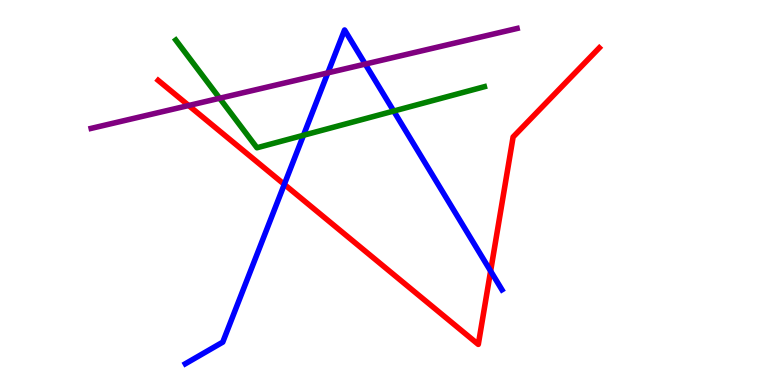[{'lines': ['blue', 'red'], 'intersections': [{'x': 3.67, 'y': 5.21}, {'x': 6.33, 'y': 2.96}]}, {'lines': ['green', 'red'], 'intersections': []}, {'lines': ['purple', 'red'], 'intersections': [{'x': 2.43, 'y': 7.26}]}, {'lines': ['blue', 'green'], 'intersections': [{'x': 3.92, 'y': 6.49}, {'x': 5.08, 'y': 7.12}]}, {'lines': ['blue', 'purple'], 'intersections': [{'x': 4.23, 'y': 8.11}, {'x': 4.71, 'y': 8.34}]}, {'lines': ['green', 'purple'], 'intersections': [{'x': 2.83, 'y': 7.45}]}]